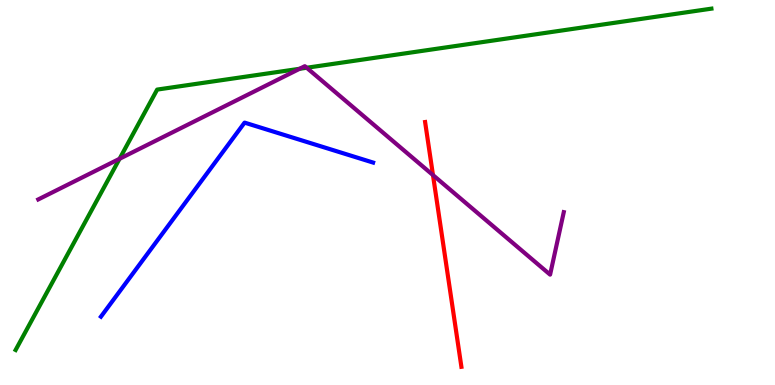[{'lines': ['blue', 'red'], 'intersections': []}, {'lines': ['green', 'red'], 'intersections': []}, {'lines': ['purple', 'red'], 'intersections': [{'x': 5.59, 'y': 5.45}]}, {'lines': ['blue', 'green'], 'intersections': []}, {'lines': ['blue', 'purple'], 'intersections': []}, {'lines': ['green', 'purple'], 'intersections': [{'x': 1.54, 'y': 5.88}, {'x': 3.87, 'y': 8.21}, {'x': 3.96, 'y': 8.24}]}]